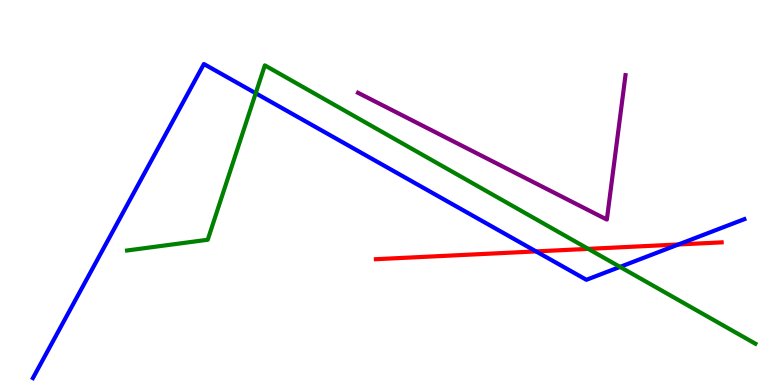[{'lines': ['blue', 'red'], 'intersections': [{'x': 6.92, 'y': 3.47}, {'x': 8.75, 'y': 3.65}]}, {'lines': ['green', 'red'], 'intersections': [{'x': 7.59, 'y': 3.54}]}, {'lines': ['purple', 'red'], 'intersections': []}, {'lines': ['blue', 'green'], 'intersections': [{'x': 3.3, 'y': 7.58}, {'x': 8.0, 'y': 3.07}]}, {'lines': ['blue', 'purple'], 'intersections': []}, {'lines': ['green', 'purple'], 'intersections': []}]